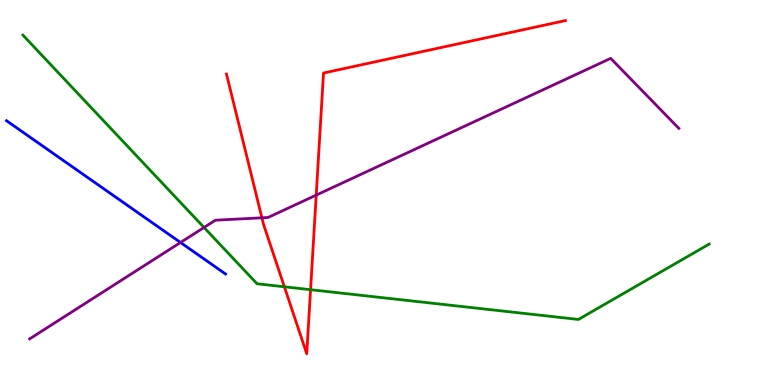[{'lines': ['blue', 'red'], 'intersections': []}, {'lines': ['green', 'red'], 'intersections': [{'x': 3.67, 'y': 2.55}, {'x': 4.01, 'y': 2.48}]}, {'lines': ['purple', 'red'], 'intersections': [{'x': 3.38, 'y': 4.34}, {'x': 4.08, 'y': 4.93}]}, {'lines': ['blue', 'green'], 'intersections': []}, {'lines': ['blue', 'purple'], 'intersections': [{'x': 2.33, 'y': 3.7}]}, {'lines': ['green', 'purple'], 'intersections': [{'x': 2.63, 'y': 4.09}]}]